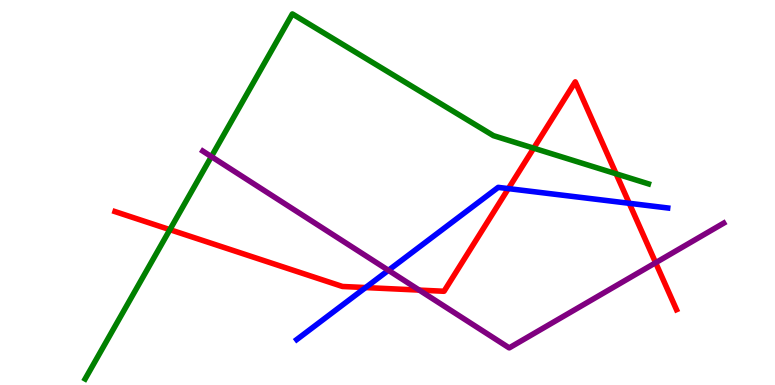[{'lines': ['blue', 'red'], 'intersections': [{'x': 4.72, 'y': 2.53}, {'x': 6.56, 'y': 5.1}, {'x': 8.12, 'y': 4.72}]}, {'lines': ['green', 'red'], 'intersections': [{'x': 2.19, 'y': 4.03}, {'x': 6.89, 'y': 6.15}, {'x': 7.95, 'y': 5.49}]}, {'lines': ['purple', 'red'], 'intersections': [{'x': 5.41, 'y': 2.46}, {'x': 8.46, 'y': 3.18}]}, {'lines': ['blue', 'green'], 'intersections': []}, {'lines': ['blue', 'purple'], 'intersections': [{'x': 5.01, 'y': 2.98}]}, {'lines': ['green', 'purple'], 'intersections': [{'x': 2.73, 'y': 5.93}]}]